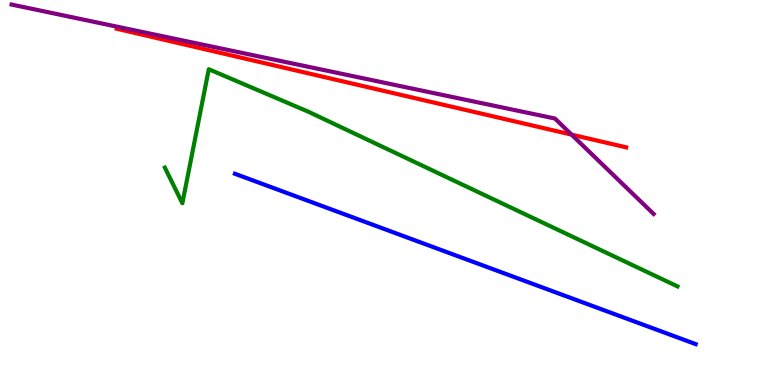[{'lines': ['blue', 'red'], 'intersections': []}, {'lines': ['green', 'red'], 'intersections': []}, {'lines': ['purple', 'red'], 'intersections': [{'x': 7.37, 'y': 6.5}]}, {'lines': ['blue', 'green'], 'intersections': []}, {'lines': ['blue', 'purple'], 'intersections': []}, {'lines': ['green', 'purple'], 'intersections': []}]